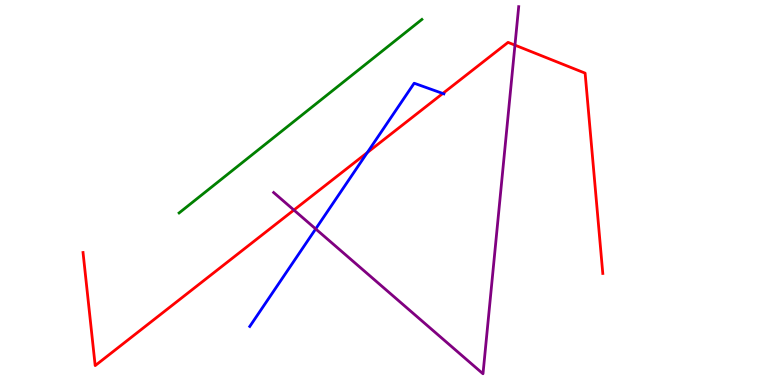[{'lines': ['blue', 'red'], 'intersections': [{'x': 4.74, 'y': 6.04}, {'x': 5.71, 'y': 7.57}]}, {'lines': ['green', 'red'], 'intersections': []}, {'lines': ['purple', 'red'], 'intersections': [{'x': 3.79, 'y': 4.54}, {'x': 6.64, 'y': 8.83}]}, {'lines': ['blue', 'green'], 'intersections': []}, {'lines': ['blue', 'purple'], 'intersections': [{'x': 4.07, 'y': 4.05}]}, {'lines': ['green', 'purple'], 'intersections': []}]